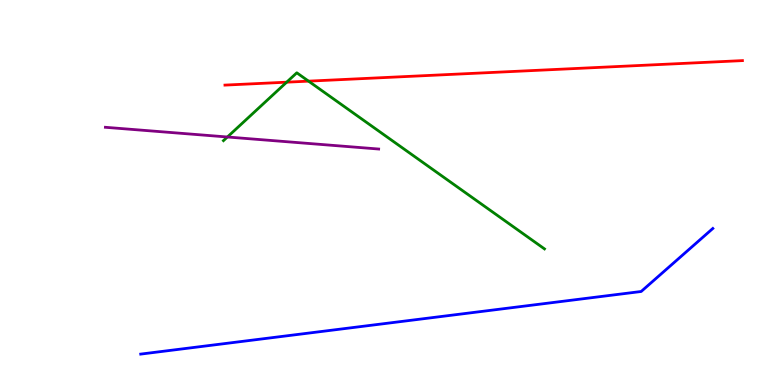[{'lines': ['blue', 'red'], 'intersections': []}, {'lines': ['green', 'red'], 'intersections': [{'x': 3.7, 'y': 7.87}, {'x': 3.98, 'y': 7.89}]}, {'lines': ['purple', 'red'], 'intersections': []}, {'lines': ['blue', 'green'], 'intersections': []}, {'lines': ['blue', 'purple'], 'intersections': []}, {'lines': ['green', 'purple'], 'intersections': [{'x': 2.93, 'y': 6.44}]}]